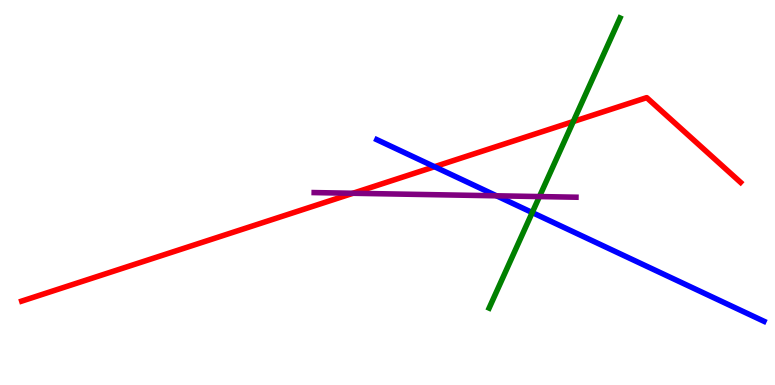[{'lines': ['blue', 'red'], 'intersections': [{'x': 5.61, 'y': 5.67}]}, {'lines': ['green', 'red'], 'intersections': [{'x': 7.4, 'y': 6.84}]}, {'lines': ['purple', 'red'], 'intersections': [{'x': 4.55, 'y': 4.98}]}, {'lines': ['blue', 'green'], 'intersections': [{'x': 6.87, 'y': 4.48}]}, {'lines': ['blue', 'purple'], 'intersections': [{'x': 6.41, 'y': 4.91}]}, {'lines': ['green', 'purple'], 'intersections': [{'x': 6.96, 'y': 4.89}]}]